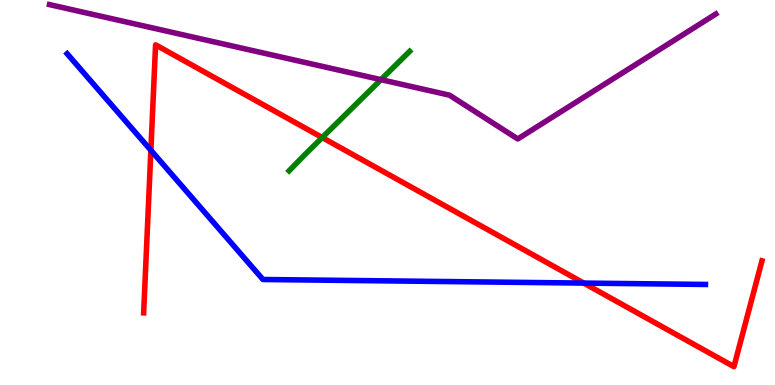[{'lines': ['blue', 'red'], 'intersections': [{'x': 1.95, 'y': 6.1}, {'x': 7.53, 'y': 2.65}]}, {'lines': ['green', 'red'], 'intersections': [{'x': 4.16, 'y': 6.43}]}, {'lines': ['purple', 'red'], 'intersections': []}, {'lines': ['blue', 'green'], 'intersections': []}, {'lines': ['blue', 'purple'], 'intersections': []}, {'lines': ['green', 'purple'], 'intersections': [{'x': 4.92, 'y': 7.93}]}]